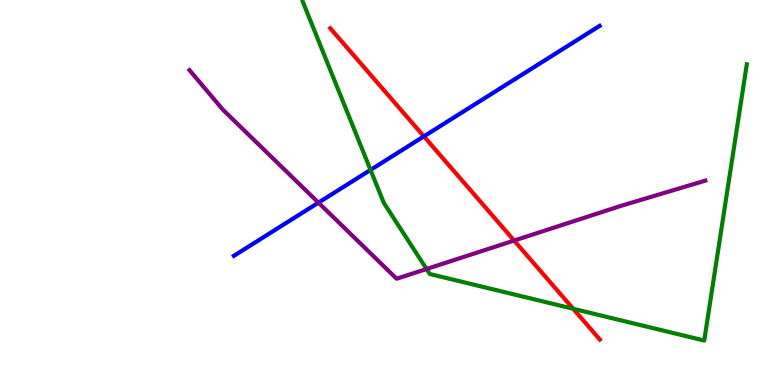[{'lines': ['blue', 'red'], 'intersections': [{'x': 5.47, 'y': 6.46}]}, {'lines': ['green', 'red'], 'intersections': [{'x': 7.4, 'y': 1.98}]}, {'lines': ['purple', 'red'], 'intersections': [{'x': 6.63, 'y': 3.75}]}, {'lines': ['blue', 'green'], 'intersections': [{'x': 4.78, 'y': 5.59}]}, {'lines': ['blue', 'purple'], 'intersections': [{'x': 4.11, 'y': 4.74}]}, {'lines': ['green', 'purple'], 'intersections': [{'x': 5.5, 'y': 3.01}]}]